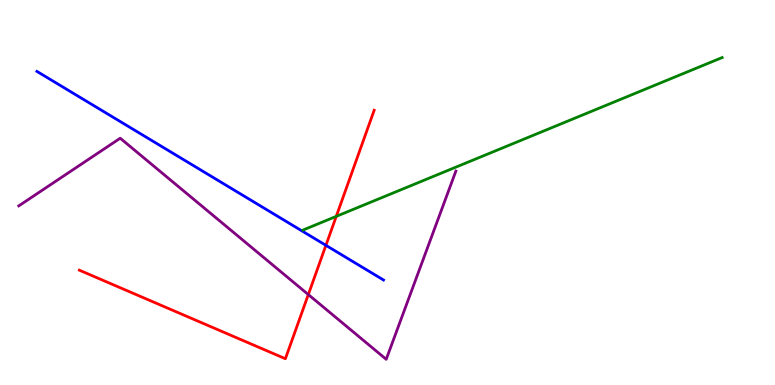[{'lines': ['blue', 'red'], 'intersections': [{'x': 4.21, 'y': 3.63}]}, {'lines': ['green', 'red'], 'intersections': [{'x': 4.34, 'y': 4.38}]}, {'lines': ['purple', 'red'], 'intersections': [{'x': 3.98, 'y': 2.35}]}, {'lines': ['blue', 'green'], 'intersections': []}, {'lines': ['blue', 'purple'], 'intersections': []}, {'lines': ['green', 'purple'], 'intersections': []}]